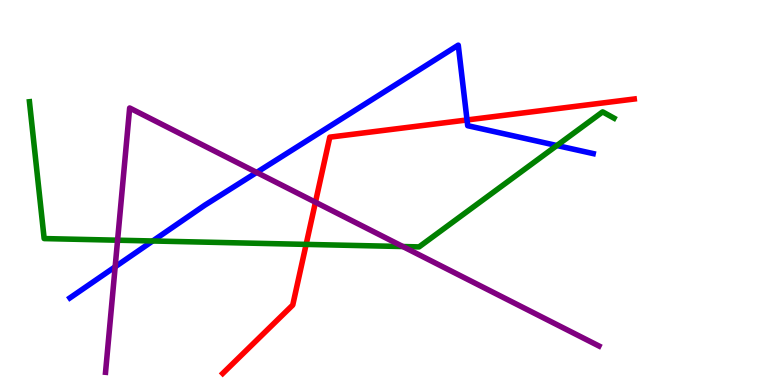[{'lines': ['blue', 'red'], 'intersections': [{'x': 6.03, 'y': 6.88}]}, {'lines': ['green', 'red'], 'intersections': [{'x': 3.95, 'y': 3.65}]}, {'lines': ['purple', 'red'], 'intersections': [{'x': 4.07, 'y': 4.75}]}, {'lines': ['blue', 'green'], 'intersections': [{'x': 1.97, 'y': 3.74}, {'x': 7.19, 'y': 6.22}]}, {'lines': ['blue', 'purple'], 'intersections': [{'x': 1.49, 'y': 3.07}, {'x': 3.31, 'y': 5.52}]}, {'lines': ['green', 'purple'], 'intersections': [{'x': 1.52, 'y': 3.76}, {'x': 5.2, 'y': 3.6}]}]